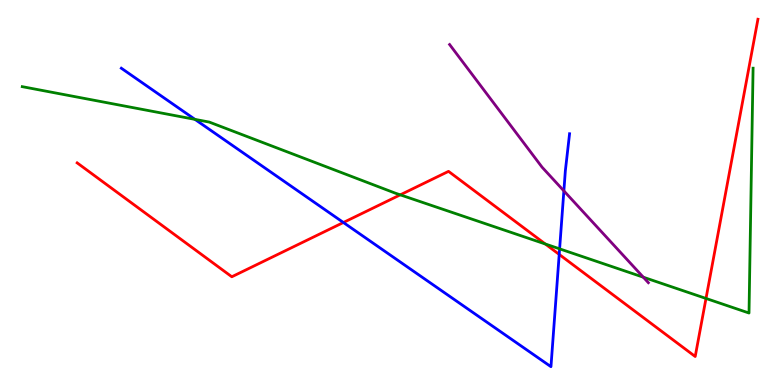[{'lines': ['blue', 'red'], 'intersections': [{'x': 4.43, 'y': 4.22}, {'x': 7.22, 'y': 3.39}]}, {'lines': ['green', 'red'], 'intersections': [{'x': 5.16, 'y': 4.94}, {'x': 7.04, 'y': 3.66}, {'x': 9.11, 'y': 2.25}]}, {'lines': ['purple', 'red'], 'intersections': []}, {'lines': ['blue', 'green'], 'intersections': [{'x': 2.52, 'y': 6.9}, {'x': 7.22, 'y': 3.54}]}, {'lines': ['blue', 'purple'], 'intersections': [{'x': 7.28, 'y': 5.04}]}, {'lines': ['green', 'purple'], 'intersections': [{'x': 8.3, 'y': 2.8}]}]